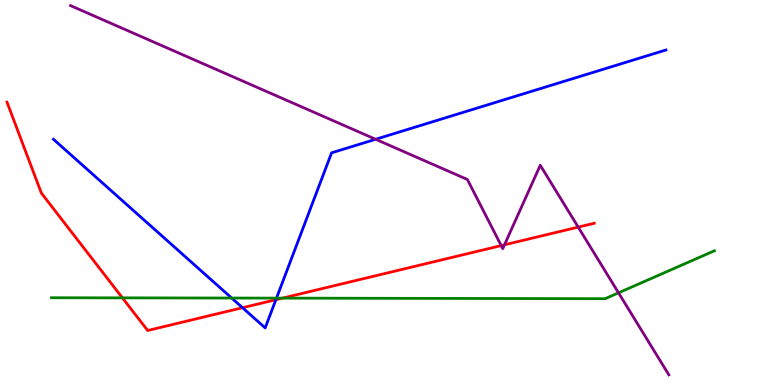[{'lines': ['blue', 'red'], 'intersections': [{'x': 3.13, 'y': 2.01}, {'x': 3.56, 'y': 2.22}]}, {'lines': ['green', 'red'], 'intersections': [{'x': 1.58, 'y': 2.26}, {'x': 3.64, 'y': 2.26}]}, {'lines': ['purple', 'red'], 'intersections': [{'x': 6.47, 'y': 3.62}, {'x': 6.51, 'y': 3.64}, {'x': 7.46, 'y': 4.1}]}, {'lines': ['blue', 'green'], 'intersections': [{'x': 2.99, 'y': 2.26}, {'x': 3.57, 'y': 2.26}]}, {'lines': ['blue', 'purple'], 'intersections': [{'x': 4.85, 'y': 6.38}]}, {'lines': ['green', 'purple'], 'intersections': [{'x': 7.98, 'y': 2.39}]}]